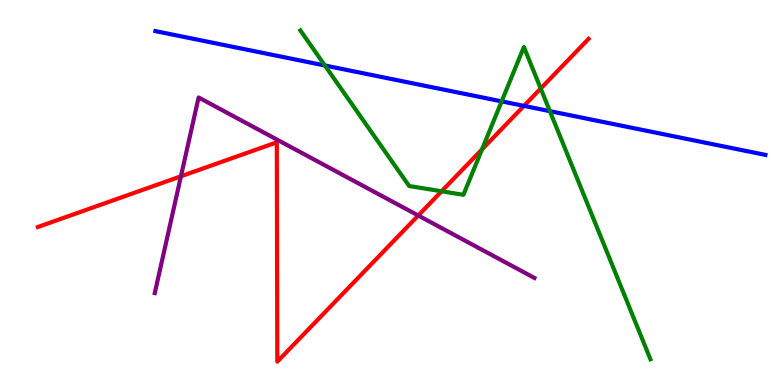[{'lines': ['blue', 'red'], 'intersections': [{'x': 6.76, 'y': 7.25}]}, {'lines': ['green', 'red'], 'intersections': [{'x': 5.7, 'y': 5.03}, {'x': 6.22, 'y': 6.12}, {'x': 6.98, 'y': 7.7}]}, {'lines': ['purple', 'red'], 'intersections': [{'x': 2.33, 'y': 5.42}, {'x': 5.4, 'y': 4.4}]}, {'lines': ['blue', 'green'], 'intersections': [{'x': 4.19, 'y': 8.3}, {'x': 6.47, 'y': 7.37}, {'x': 7.1, 'y': 7.11}]}, {'lines': ['blue', 'purple'], 'intersections': []}, {'lines': ['green', 'purple'], 'intersections': []}]